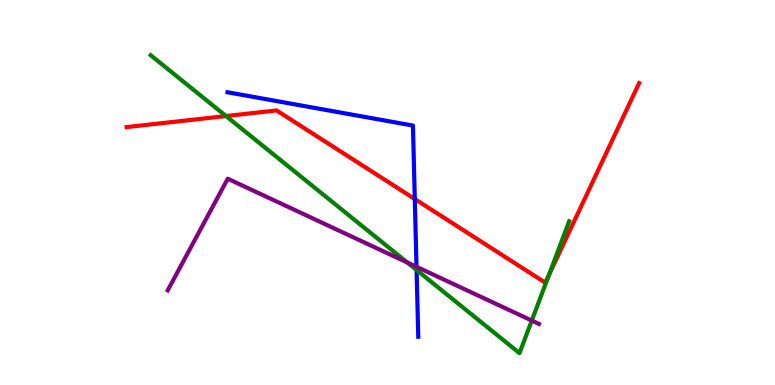[{'lines': ['blue', 'red'], 'intersections': [{'x': 5.35, 'y': 4.83}]}, {'lines': ['green', 'red'], 'intersections': [{'x': 2.92, 'y': 6.99}, {'x': 7.09, 'y': 2.87}]}, {'lines': ['purple', 'red'], 'intersections': []}, {'lines': ['blue', 'green'], 'intersections': [{'x': 5.38, 'y': 2.99}]}, {'lines': ['blue', 'purple'], 'intersections': [{'x': 5.37, 'y': 3.07}]}, {'lines': ['green', 'purple'], 'intersections': [{'x': 5.26, 'y': 3.18}, {'x': 6.86, 'y': 1.67}]}]